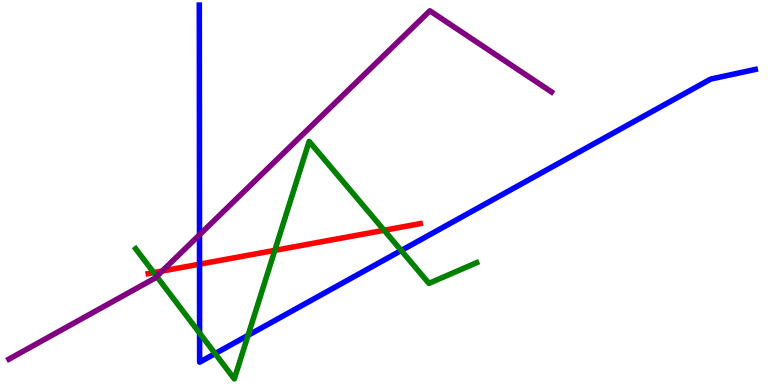[{'lines': ['blue', 'red'], 'intersections': [{'x': 2.57, 'y': 3.14}]}, {'lines': ['green', 'red'], 'intersections': [{'x': 1.98, 'y': 2.92}, {'x': 3.55, 'y': 3.5}, {'x': 4.96, 'y': 4.02}]}, {'lines': ['purple', 'red'], 'intersections': [{'x': 2.09, 'y': 2.96}]}, {'lines': ['blue', 'green'], 'intersections': [{'x': 2.58, 'y': 1.35}, {'x': 2.78, 'y': 0.816}, {'x': 3.2, 'y': 1.29}, {'x': 5.18, 'y': 3.49}]}, {'lines': ['blue', 'purple'], 'intersections': [{'x': 2.57, 'y': 3.9}]}, {'lines': ['green', 'purple'], 'intersections': [{'x': 2.02, 'y': 2.82}]}]